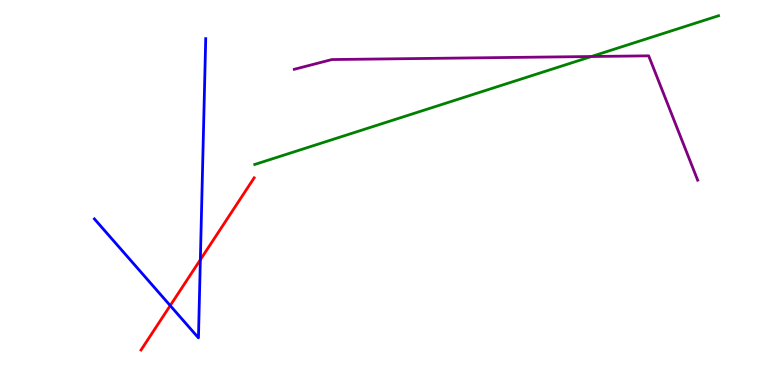[{'lines': ['blue', 'red'], 'intersections': [{'x': 2.2, 'y': 2.06}, {'x': 2.59, 'y': 3.25}]}, {'lines': ['green', 'red'], 'intersections': []}, {'lines': ['purple', 'red'], 'intersections': []}, {'lines': ['blue', 'green'], 'intersections': []}, {'lines': ['blue', 'purple'], 'intersections': []}, {'lines': ['green', 'purple'], 'intersections': [{'x': 7.63, 'y': 8.53}]}]